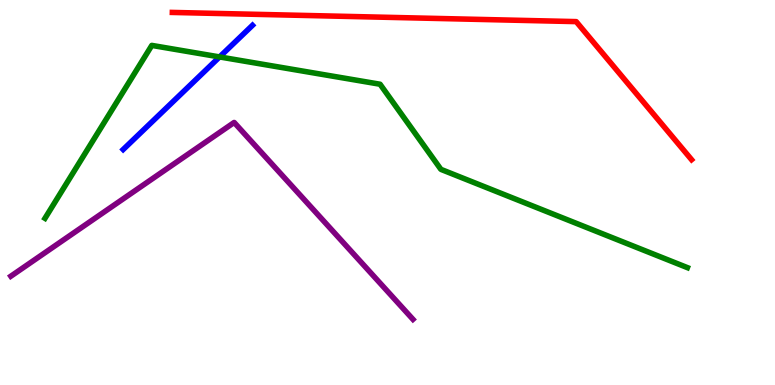[{'lines': ['blue', 'red'], 'intersections': []}, {'lines': ['green', 'red'], 'intersections': []}, {'lines': ['purple', 'red'], 'intersections': []}, {'lines': ['blue', 'green'], 'intersections': [{'x': 2.83, 'y': 8.52}]}, {'lines': ['blue', 'purple'], 'intersections': []}, {'lines': ['green', 'purple'], 'intersections': []}]